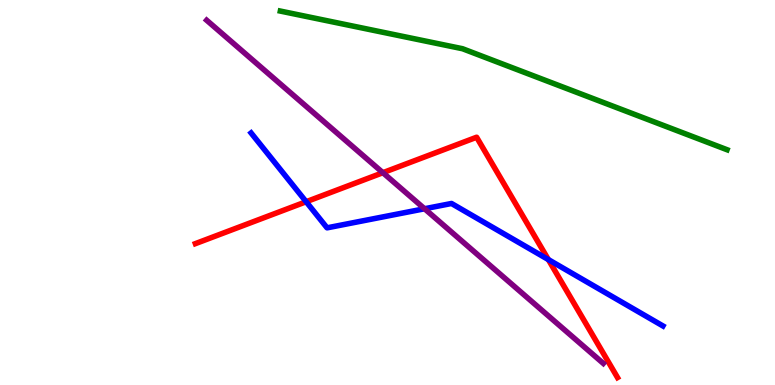[{'lines': ['blue', 'red'], 'intersections': [{'x': 3.95, 'y': 4.76}, {'x': 7.08, 'y': 3.26}]}, {'lines': ['green', 'red'], 'intersections': []}, {'lines': ['purple', 'red'], 'intersections': [{'x': 4.94, 'y': 5.51}]}, {'lines': ['blue', 'green'], 'intersections': []}, {'lines': ['blue', 'purple'], 'intersections': [{'x': 5.48, 'y': 4.58}]}, {'lines': ['green', 'purple'], 'intersections': []}]